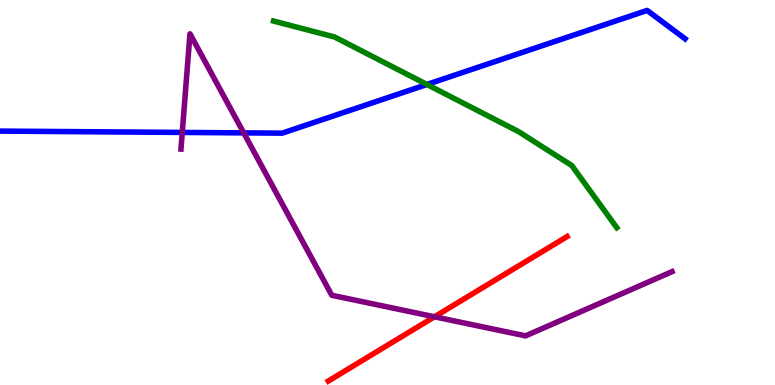[{'lines': ['blue', 'red'], 'intersections': []}, {'lines': ['green', 'red'], 'intersections': []}, {'lines': ['purple', 'red'], 'intersections': [{'x': 5.61, 'y': 1.77}]}, {'lines': ['blue', 'green'], 'intersections': [{'x': 5.51, 'y': 7.81}]}, {'lines': ['blue', 'purple'], 'intersections': [{'x': 2.35, 'y': 6.56}, {'x': 3.14, 'y': 6.55}]}, {'lines': ['green', 'purple'], 'intersections': []}]